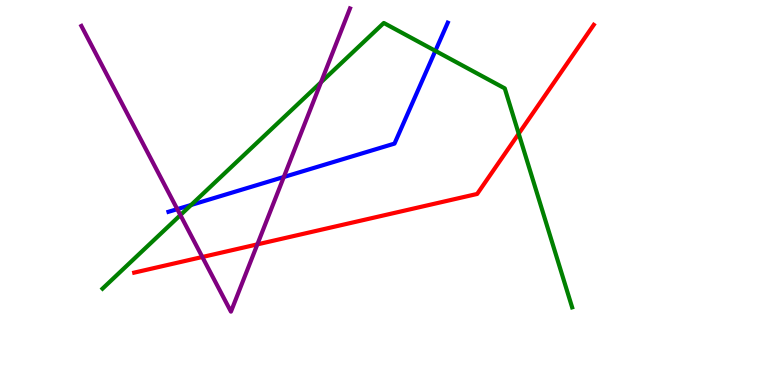[{'lines': ['blue', 'red'], 'intersections': []}, {'lines': ['green', 'red'], 'intersections': [{'x': 6.69, 'y': 6.53}]}, {'lines': ['purple', 'red'], 'intersections': [{'x': 2.61, 'y': 3.32}, {'x': 3.32, 'y': 3.65}]}, {'lines': ['blue', 'green'], 'intersections': [{'x': 2.47, 'y': 4.68}, {'x': 5.62, 'y': 8.68}]}, {'lines': ['blue', 'purple'], 'intersections': [{'x': 2.29, 'y': 4.57}, {'x': 3.66, 'y': 5.4}]}, {'lines': ['green', 'purple'], 'intersections': [{'x': 2.33, 'y': 4.41}, {'x': 4.14, 'y': 7.86}]}]